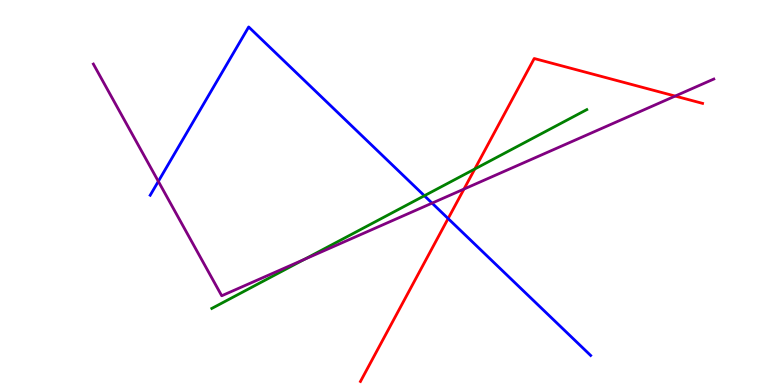[{'lines': ['blue', 'red'], 'intersections': [{'x': 5.78, 'y': 4.32}]}, {'lines': ['green', 'red'], 'intersections': [{'x': 6.13, 'y': 5.61}]}, {'lines': ['purple', 'red'], 'intersections': [{'x': 5.99, 'y': 5.09}, {'x': 8.71, 'y': 7.5}]}, {'lines': ['blue', 'green'], 'intersections': [{'x': 5.48, 'y': 4.92}]}, {'lines': ['blue', 'purple'], 'intersections': [{'x': 2.04, 'y': 5.29}, {'x': 5.58, 'y': 4.72}]}, {'lines': ['green', 'purple'], 'intersections': [{'x': 3.93, 'y': 3.26}]}]